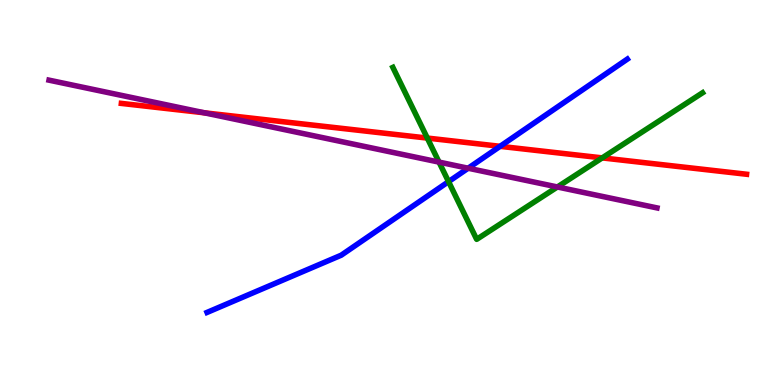[{'lines': ['blue', 'red'], 'intersections': [{'x': 6.45, 'y': 6.2}]}, {'lines': ['green', 'red'], 'intersections': [{'x': 5.51, 'y': 6.41}, {'x': 7.77, 'y': 5.9}]}, {'lines': ['purple', 'red'], 'intersections': [{'x': 2.64, 'y': 7.07}]}, {'lines': ['blue', 'green'], 'intersections': [{'x': 5.79, 'y': 5.28}]}, {'lines': ['blue', 'purple'], 'intersections': [{'x': 6.04, 'y': 5.63}]}, {'lines': ['green', 'purple'], 'intersections': [{'x': 5.66, 'y': 5.79}, {'x': 7.19, 'y': 5.14}]}]